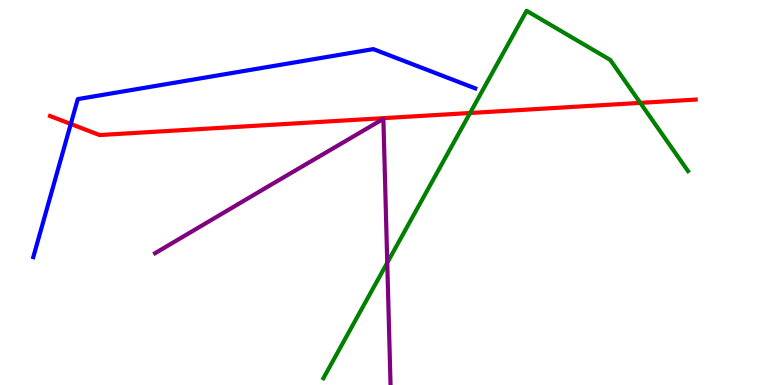[{'lines': ['blue', 'red'], 'intersections': [{'x': 0.913, 'y': 6.78}]}, {'lines': ['green', 'red'], 'intersections': [{'x': 6.07, 'y': 7.06}, {'x': 8.26, 'y': 7.33}]}, {'lines': ['purple', 'red'], 'intersections': []}, {'lines': ['blue', 'green'], 'intersections': []}, {'lines': ['blue', 'purple'], 'intersections': []}, {'lines': ['green', 'purple'], 'intersections': [{'x': 5.0, 'y': 3.18}]}]